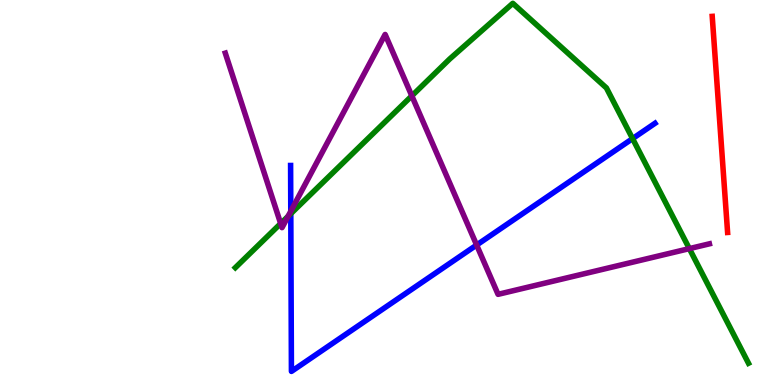[{'lines': ['blue', 'red'], 'intersections': []}, {'lines': ['green', 'red'], 'intersections': []}, {'lines': ['purple', 'red'], 'intersections': []}, {'lines': ['blue', 'green'], 'intersections': [{'x': 3.75, 'y': 4.45}, {'x': 8.16, 'y': 6.4}]}, {'lines': ['blue', 'purple'], 'intersections': [{'x': 3.75, 'y': 4.51}, {'x': 6.15, 'y': 3.64}]}, {'lines': ['green', 'purple'], 'intersections': [{'x': 3.62, 'y': 4.19}, {'x': 3.72, 'y': 4.38}, {'x': 5.31, 'y': 7.51}, {'x': 8.89, 'y': 3.54}]}]